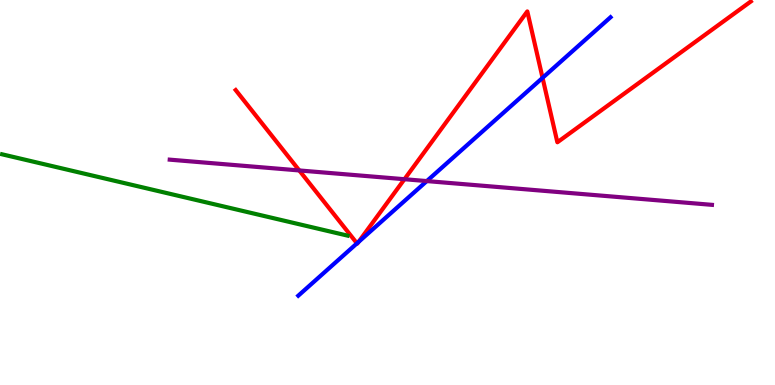[{'lines': ['blue', 'red'], 'intersections': [{'x': 4.61, 'y': 3.68}, {'x': 4.63, 'y': 3.71}, {'x': 7.0, 'y': 7.98}]}, {'lines': ['green', 'red'], 'intersections': []}, {'lines': ['purple', 'red'], 'intersections': [{'x': 3.86, 'y': 5.57}, {'x': 5.22, 'y': 5.35}]}, {'lines': ['blue', 'green'], 'intersections': []}, {'lines': ['blue', 'purple'], 'intersections': [{'x': 5.51, 'y': 5.3}]}, {'lines': ['green', 'purple'], 'intersections': []}]